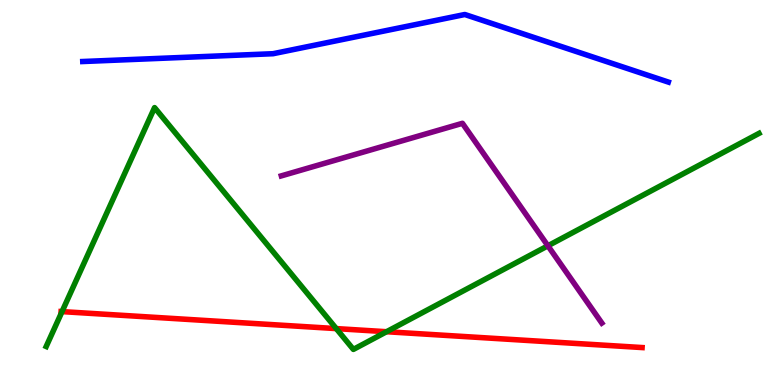[{'lines': ['blue', 'red'], 'intersections': []}, {'lines': ['green', 'red'], 'intersections': [{'x': 0.8, 'y': 1.91}, {'x': 4.34, 'y': 1.46}, {'x': 4.99, 'y': 1.38}]}, {'lines': ['purple', 'red'], 'intersections': []}, {'lines': ['blue', 'green'], 'intersections': []}, {'lines': ['blue', 'purple'], 'intersections': []}, {'lines': ['green', 'purple'], 'intersections': [{'x': 7.07, 'y': 3.62}]}]